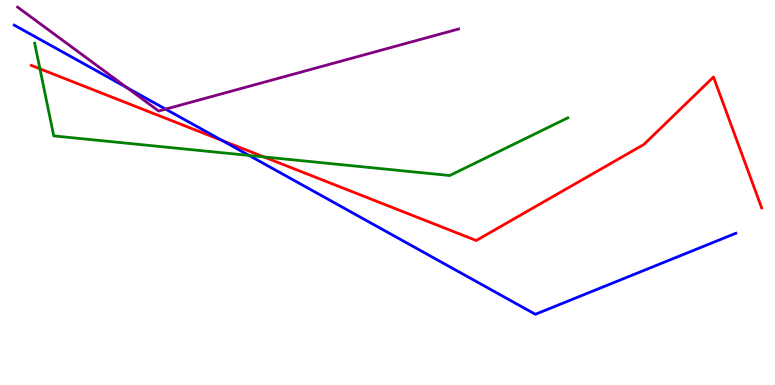[{'lines': ['blue', 'red'], 'intersections': [{'x': 2.87, 'y': 6.35}]}, {'lines': ['green', 'red'], 'intersections': [{'x': 0.515, 'y': 8.21}, {'x': 3.4, 'y': 5.92}]}, {'lines': ['purple', 'red'], 'intersections': []}, {'lines': ['blue', 'green'], 'intersections': [{'x': 3.21, 'y': 5.96}]}, {'lines': ['blue', 'purple'], 'intersections': [{'x': 1.64, 'y': 7.72}, {'x': 2.14, 'y': 7.17}]}, {'lines': ['green', 'purple'], 'intersections': []}]